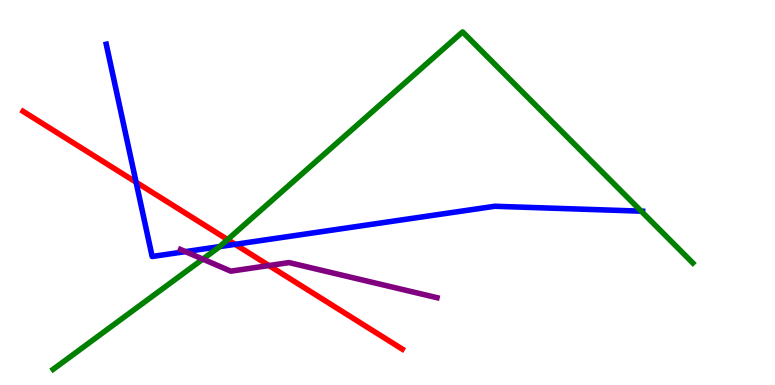[{'lines': ['blue', 'red'], 'intersections': [{'x': 1.76, 'y': 5.27}, {'x': 3.03, 'y': 3.65}]}, {'lines': ['green', 'red'], 'intersections': [{'x': 2.94, 'y': 3.78}]}, {'lines': ['purple', 'red'], 'intersections': [{'x': 3.47, 'y': 3.1}]}, {'lines': ['blue', 'green'], 'intersections': [{'x': 2.83, 'y': 3.59}, {'x': 8.27, 'y': 4.52}]}, {'lines': ['blue', 'purple'], 'intersections': [{'x': 2.39, 'y': 3.46}]}, {'lines': ['green', 'purple'], 'intersections': [{'x': 2.62, 'y': 3.27}]}]